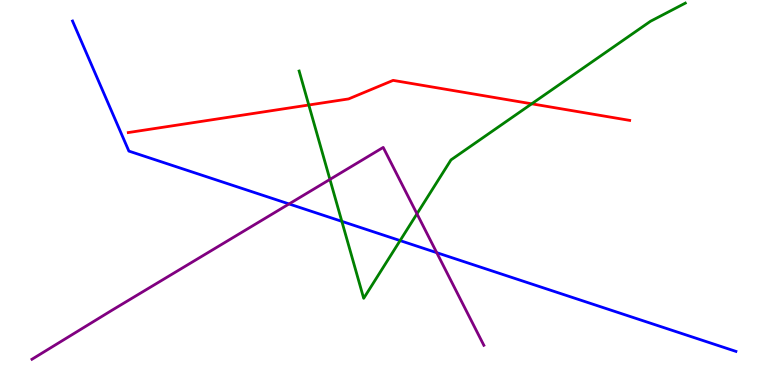[{'lines': ['blue', 'red'], 'intersections': []}, {'lines': ['green', 'red'], 'intersections': [{'x': 3.98, 'y': 7.27}, {'x': 6.86, 'y': 7.3}]}, {'lines': ['purple', 'red'], 'intersections': []}, {'lines': ['blue', 'green'], 'intersections': [{'x': 4.41, 'y': 4.25}, {'x': 5.16, 'y': 3.75}]}, {'lines': ['blue', 'purple'], 'intersections': [{'x': 3.73, 'y': 4.7}, {'x': 5.64, 'y': 3.44}]}, {'lines': ['green', 'purple'], 'intersections': [{'x': 4.26, 'y': 5.34}, {'x': 5.38, 'y': 4.45}]}]